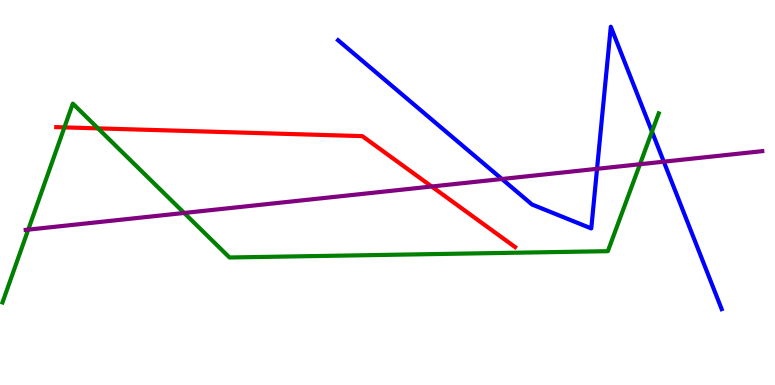[{'lines': ['blue', 'red'], 'intersections': []}, {'lines': ['green', 'red'], 'intersections': [{'x': 0.831, 'y': 6.69}, {'x': 1.26, 'y': 6.67}]}, {'lines': ['purple', 'red'], 'intersections': [{'x': 5.57, 'y': 5.16}]}, {'lines': ['blue', 'green'], 'intersections': [{'x': 8.41, 'y': 6.58}]}, {'lines': ['blue', 'purple'], 'intersections': [{'x': 6.48, 'y': 5.35}, {'x': 7.7, 'y': 5.62}, {'x': 8.57, 'y': 5.8}]}, {'lines': ['green', 'purple'], 'intersections': [{'x': 0.364, 'y': 4.04}, {'x': 2.38, 'y': 4.47}, {'x': 8.26, 'y': 5.73}]}]